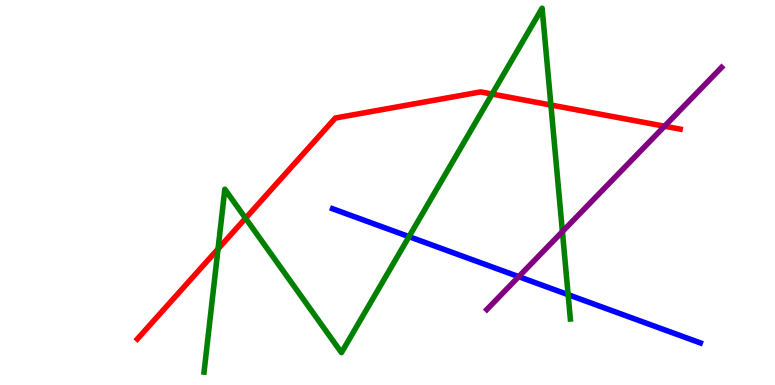[{'lines': ['blue', 'red'], 'intersections': []}, {'lines': ['green', 'red'], 'intersections': [{'x': 2.81, 'y': 3.53}, {'x': 3.17, 'y': 4.33}, {'x': 6.35, 'y': 7.56}, {'x': 7.11, 'y': 7.27}]}, {'lines': ['purple', 'red'], 'intersections': [{'x': 8.57, 'y': 6.72}]}, {'lines': ['blue', 'green'], 'intersections': [{'x': 5.28, 'y': 3.85}, {'x': 7.33, 'y': 2.35}]}, {'lines': ['blue', 'purple'], 'intersections': [{'x': 6.69, 'y': 2.81}]}, {'lines': ['green', 'purple'], 'intersections': [{'x': 7.26, 'y': 3.98}]}]